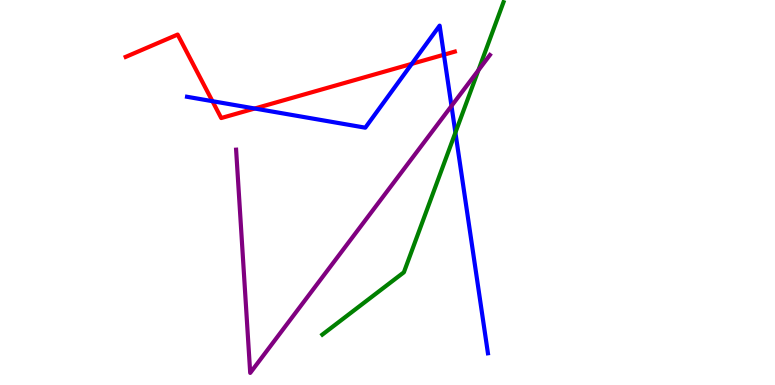[{'lines': ['blue', 'red'], 'intersections': [{'x': 2.74, 'y': 7.37}, {'x': 3.29, 'y': 7.18}, {'x': 5.31, 'y': 8.34}, {'x': 5.73, 'y': 8.58}]}, {'lines': ['green', 'red'], 'intersections': []}, {'lines': ['purple', 'red'], 'intersections': []}, {'lines': ['blue', 'green'], 'intersections': [{'x': 5.88, 'y': 6.56}]}, {'lines': ['blue', 'purple'], 'intersections': [{'x': 5.83, 'y': 7.25}]}, {'lines': ['green', 'purple'], 'intersections': [{'x': 6.17, 'y': 8.17}]}]